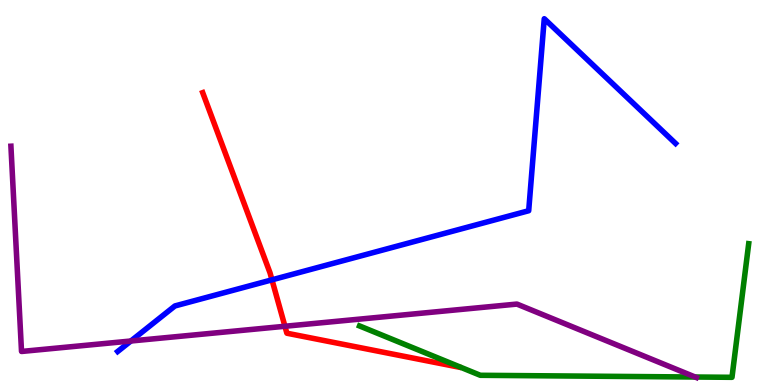[{'lines': ['blue', 'red'], 'intersections': [{'x': 3.51, 'y': 2.73}]}, {'lines': ['green', 'red'], 'intersections': []}, {'lines': ['purple', 'red'], 'intersections': [{'x': 3.68, 'y': 1.53}]}, {'lines': ['blue', 'green'], 'intersections': []}, {'lines': ['blue', 'purple'], 'intersections': [{'x': 1.69, 'y': 1.14}]}, {'lines': ['green', 'purple'], 'intersections': [{'x': 8.97, 'y': 0.207}]}]